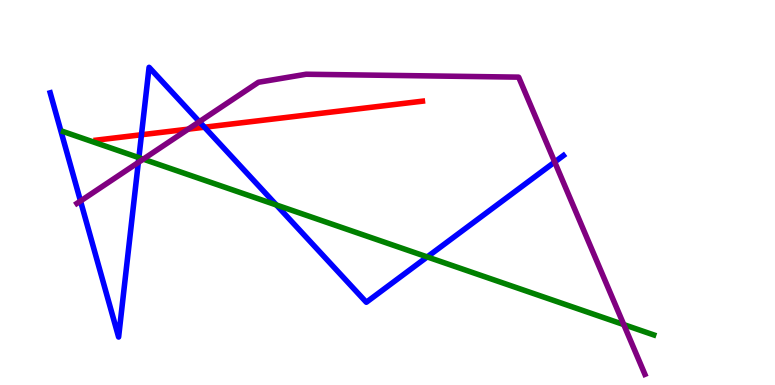[{'lines': ['blue', 'red'], 'intersections': [{'x': 1.83, 'y': 6.5}, {'x': 2.64, 'y': 6.7}]}, {'lines': ['green', 'red'], 'intersections': []}, {'lines': ['purple', 'red'], 'intersections': [{'x': 2.43, 'y': 6.65}]}, {'lines': ['blue', 'green'], 'intersections': [{'x': 1.79, 'y': 5.91}, {'x': 3.57, 'y': 4.68}, {'x': 5.51, 'y': 3.33}]}, {'lines': ['blue', 'purple'], 'intersections': [{'x': 1.04, 'y': 4.78}, {'x': 1.78, 'y': 5.78}, {'x': 2.57, 'y': 6.84}, {'x': 7.16, 'y': 5.79}]}, {'lines': ['green', 'purple'], 'intersections': [{'x': 1.85, 'y': 5.87}, {'x': 8.05, 'y': 1.57}]}]